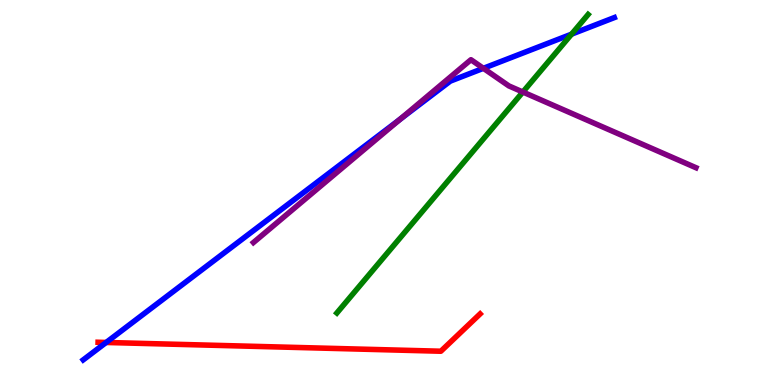[{'lines': ['blue', 'red'], 'intersections': [{'x': 1.37, 'y': 1.1}]}, {'lines': ['green', 'red'], 'intersections': []}, {'lines': ['purple', 'red'], 'intersections': []}, {'lines': ['blue', 'green'], 'intersections': [{'x': 7.38, 'y': 9.11}]}, {'lines': ['blue', 'purple'], 'intersections': [{'x': 5.16, 'y': 6.9}, {'x': 6.24, 'y': 8.23}]}, {'lines': ['green', 'purple'], 'intersections': [{'x': 6.75, 'y': 7.61}]}]